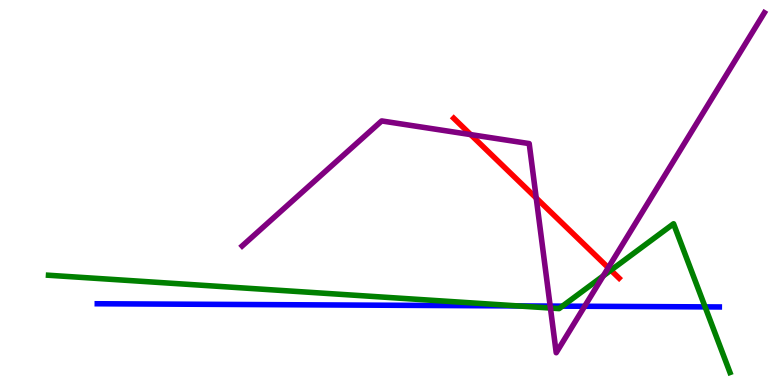[{'lines': ['blue', 'red'], 'intersections': []}, {'lines': ['green', 'red'], 'intersections': [{'x': 7.88, 'y': 2.98}]}, {'lines': ['purple', 'red'], 'intersections': [{'x': 6.07, 'y': 6.5}, {'x': 6.92, 'y': 4.86}, {'x': 7.85, 'y': 3.05}]}, {'lines': ['blue', 'green'], 'intersections': [{'x': 6.68, 'y': 2.05}, {'x': 7.26, 'y': 2.05}, {'x': 9.1, 'y': 2.03}]}, {'lines': ['blue', 'purple'], 'intersections': [{'x': 7.1, 'y': 2.05}, {'x': 7.54, 'y': 2.05}]}, {'lines': ['green', 'purple'], 'intersections': [{'x': 7.1, 'y': 2.0}, {'x': 7.78, 'y': 2.83}]}]